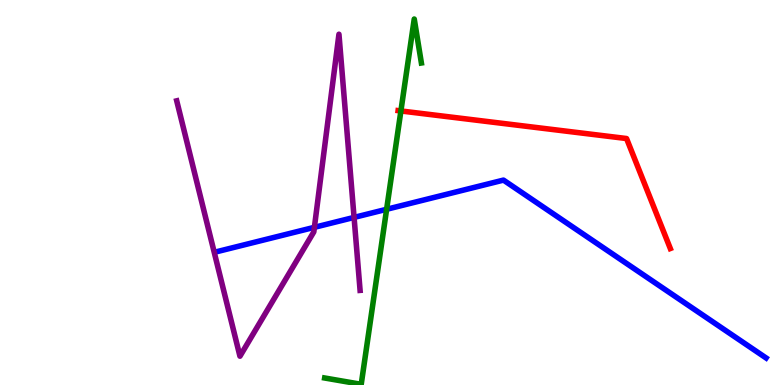[{'lines': ['blue', 'red'], 'intersections': []}, {'lines': ['green', 'red'], 'intersections': [{'x': 5.17, 'y': 7.12}]}, {'lines': ['purple', 'red'], 'intersections': []}, {'lines': ['blue', 'green'], 'intersections': [{'x': 4.99, 'y': 4.56}]}, {'lines': ['blue', 'purple'], 'intersections': [{'x': 4.06, 'y': 4.1}, {'x': 4.57, 'y': 4.35}]}, {'lines': ['green', 'purple'], 'intersections': []}]